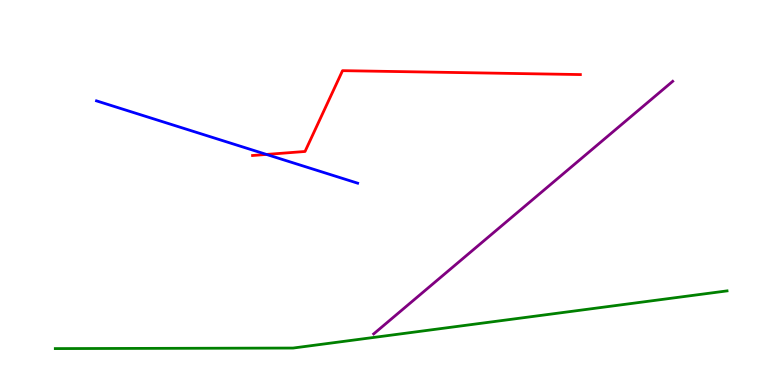[{'lines': ['blue', 'red'], 'intersections': [{'x': 3.44, 'y': 5.99}]}, {'lines': ['green', 'red'], 'intersections': []}, {'lines': ['purple', 'red'], 'intersections': []}, {'lines': ['blue', 'green'], 'intersections': []}, {'lines': ['blue', 'purple'], 'intersections': []}, {'lines': ['green', 'purple'], 'intersections': []}]